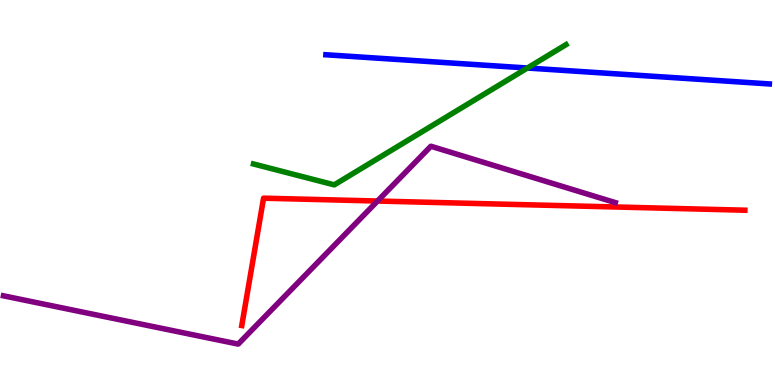[{'lines': ['blue', 'red'], 'intersections': []}, {'lines': ['green', 'red'], 'intersections': []}, {'lines': ['purple', 'red'], 'intersections': [{'x': 4.87, 'y': 4.78}]}, {'lines': ['blue', 'green'], 'intersections': [{'x': 6.8, 'y': 8.23}]}, {'lines': ['blue', 'purple'], 'intersections': []}, {'lines': ['green', 'purple'], 'intersections': []}]